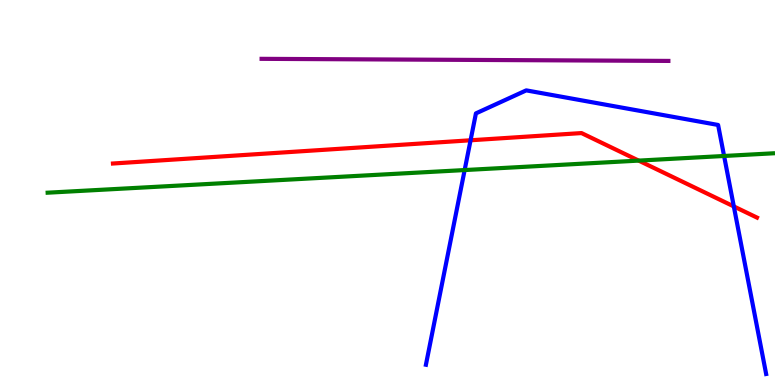[{'lines': ['blue', 'red'], 'intersections': [{'x': 6.07, 'y': 6.36}, {'x': 9.47, 'y': 4.64}]}, {'lines': ['green', 'red'], 'intersections': [{'x': 8.24, 'y': 5.83}]}, {'lines': ['purple', 'red'], 'intersections': []}, {'lines': ['blue', 'green'], 'intersections': [{'x': 6.0, 'y': 5.58}, {'x': 9.34, 'y': 5.95}]}, {'lines': ['blue', 'purple'], 'intersections': []}, {'lines': ['green', 'purple'], 'intersections': []}]